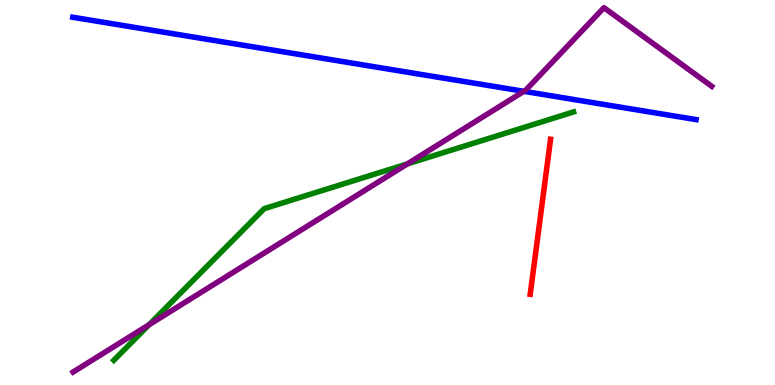[{'lines': ['blue', 'red'], 'intersections': []}, {'lines': ['green', 'red'], 'intersections': []}, {'lines': ['purple', 'red'], 'intersections': []}, {'lines': ['blue', 'green'], 'intersections': []}, {'lines': ['blue', 'purple'], 'intersections': [{'x': 6.76, 'y': 7.63}]}, {'lines': ['green', 'purple'], 'intersections': [{'x': 1.92, 'y': 1.57}, {'x': 5.26, 'y': 5.74}]}]